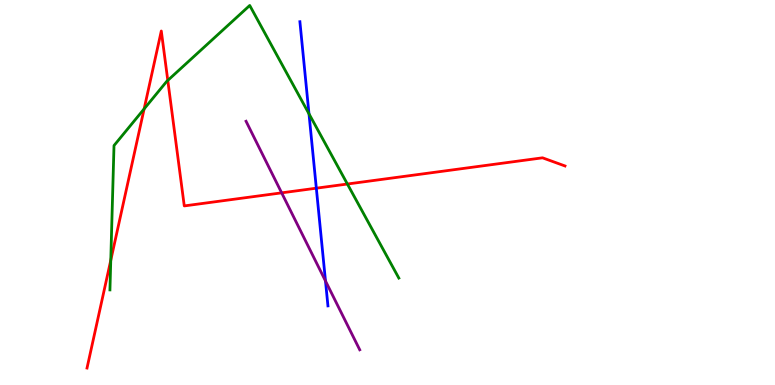[{'lines': ['blue', 'red'], 'intersections': [{'x': 4.08, 'y': 5.11}]}, {'lines': ['green', 'red'], 'intersections': [{'x': 1.43, 'y': 3.24}, {'x': 1.86, 'y': 7.17}, {'x': 2.17, 'y': 7.91}, {'x': 4.48, 'y': 5.22}]}, {'lines': ['purple', 'red'], 'intersections': [{'x': 3.63, 'y': 4.99}]}, {'lines': ['blue', 'green'], 'intersections': [{'x': 3.99, 'y': 7.04}]}, {'lines': ['blue', 'purple'], 'intersections': [{'x': 4.2, 'y': 2.7}]}, {'lines': ['green', 'purple'], 'intersections': []}]